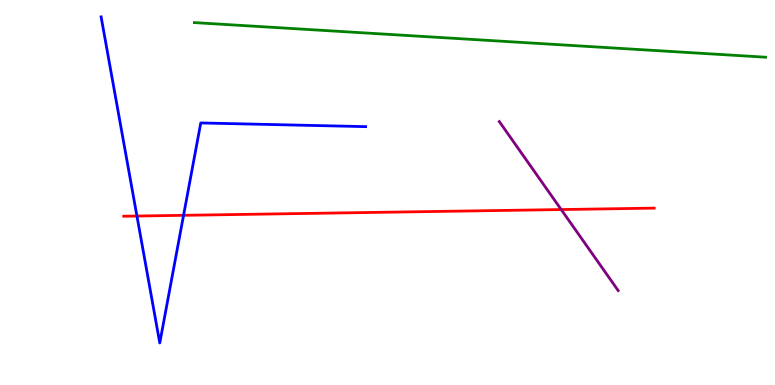[{'lines': ['blue', 'red'], 'intersections': [{'x': 1.77, 'y': 4.39}, {'x': 2.37, 'y': 4.41}]}, {'lines': ['green', 'red'], 'intersections': []}, {'lines': ['purple', 'red'], 'intersections': [{'x': 7.24, 'y': 4.56}]}, {'lines': ['blue', 'green'], 'intersections': []}, {'lines': ['blue', 'purple'], 'intersections': []}, {'lines': ['green', 'purple'], 'intersections': []}]